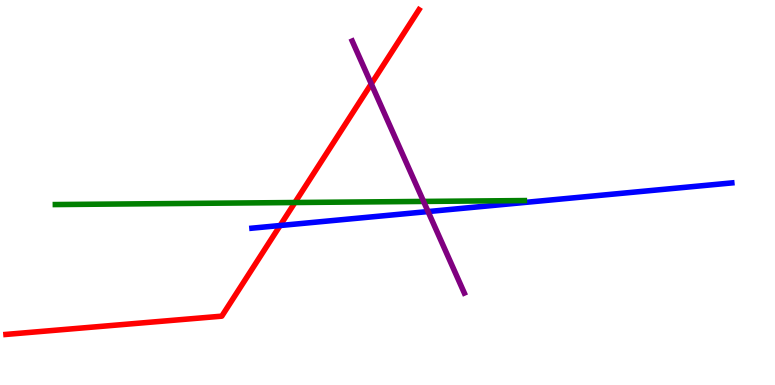[{'lines': ['blue', 'red'], 'intersections': [{'x': 3.61, 'y': 4.14}]}, {'lines': ['green', 'red'], 'intersections': [{'x': 3.81, 'y': 4.74}]}, {'lines': ['purple', 'red'], 'intersections': [{'x': 4.79, 'y': 7.82}]}, {'lines': ['blue', 'green'], 'intersections': []}, {'lines': ['blue', 'purple'], 'intersections': [{'x': 5.52, 'y': 4.5}]}, {'lines': ['green', 'purple'], 'intersections': [{'x': 5.47, 'y': 4.77}]}]